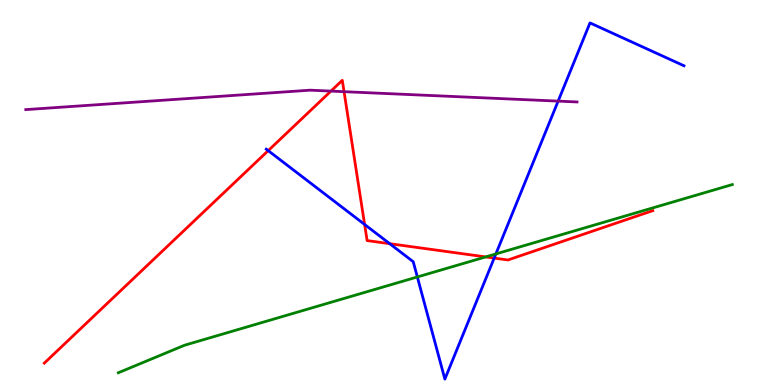[{'lines': ['blue', 'red'], 'intersections': [{'x': 3.46, 'y': 6.09}, {'x': 4.7, 'y': 4.17}, {'x': 5.03, 'y': 3.67}, {'x': 6.38, 'y': 3.3}]}, {'lines': ['green', 'red'], 'intersections': [{'x': 6.27, 'y': 3.33}]}, {'lines': ['purple', 'red'], 'intersections': [{'x': 4.27, 'y': 7.63}, {'x': 4.44, 'y': 7.62}]}, {'lines': ['blue', 'green'], 'intersections': [{'x': 5.38, 'y': 2.81}, {'x': 6.4, 'y': 3.4}]}, {'lines': ['blue', 'purple'], 'intersections': [{'x': 7.2, 'y': 7.37}]}, {'lines': ['green', 'purple'], 'intersections': []}]